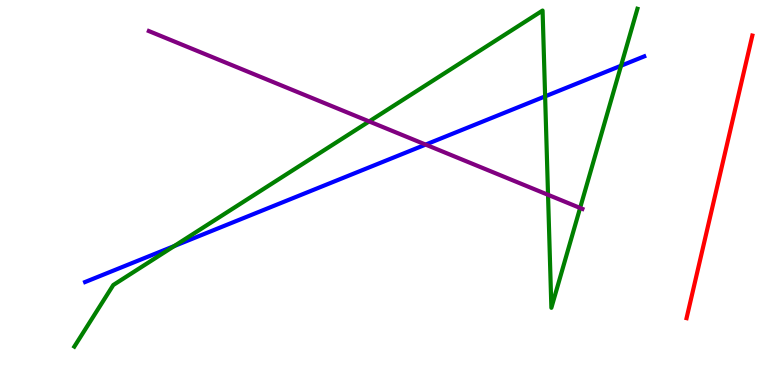[{'lines': ['blue', 'red'], 'intersections': []}, {'lines': ['green', 'red'], 'intersections': []}, {'lines': ['purple', 'red'], 'intersections': []}, {'lines': ['blue', 'green'], 'intersections': [{'x': 2.25, 'y': 3.61}, {'x': 7.03, 'y': 7.5}, {'x': 8.01, 'y': 8.29}]}, {'lines': ['blue', 'purple'], 'intersections': [{'x': 5.49, 'y': 6.24}]}, {'lines': ['green', 'purple'], 'intersections': [{'x': 4.76, 'y': 6.85}, {'x': 7.07, 'y': 4.94}, {'x': 7.49, 'y': 4.6}]}]